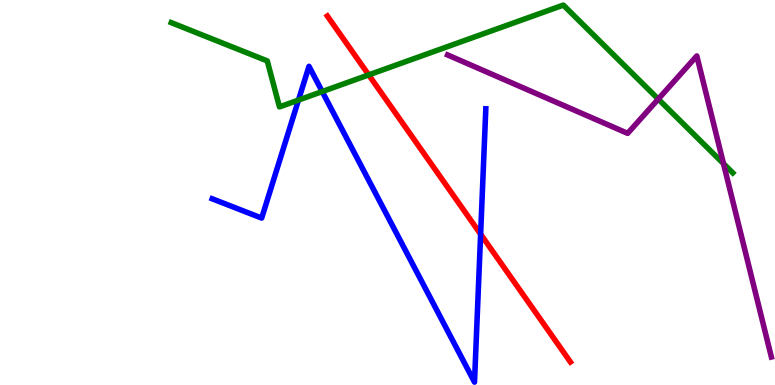[{'lines': ['blue', 'red'], 'intersections': [{'x': 6.2, 'y': 3.92}]}, {'lines': ['green', 'red'], 'intersections': [{'x': 4.76, 'y': 8.05}]}, {'lines': ['purple', 'red'], 'intersections': []}, {'lines': ['blue', 'green'], 'intersections': [{'x': 3.85, 'y': 7.4}, {'x': 4.16, 'y': 7.62}]}, {'lines': ['blue', 'purple'], 'intersections': []}, {'lines': ['green', 'purple'], 'intersections': [{'x': 8.49, 'y': 7.43}, {'x': 9.34, 'y': 5.75}]}]